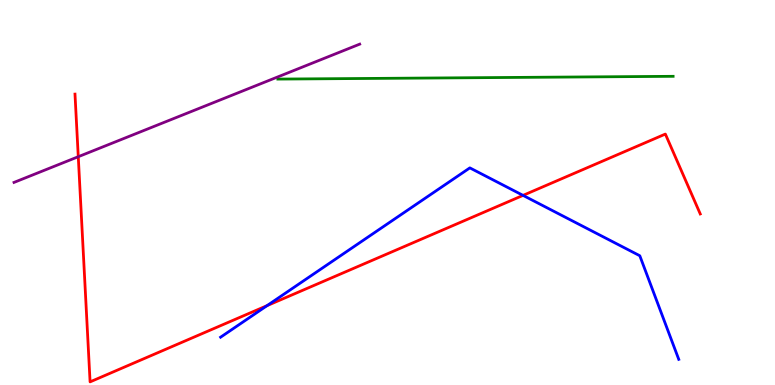[{'lines': ['blue', 'red'], 'intersections': [{'x': 3.45, 'y': 2.06}, {'x': 6.75, 'y': 4.93}]}, {'lines': ['green', 'red'], 'intersections': []}, {'lines': ['purple', 'red'], 'intersections': [{'x': 1.01, 'y': 5.93}]}, {'lines': ['blue', 'green'], 'intersections': []}, {'lines': ['blue', 'purple'], 'intersections': []}, {'lines': ['green', 'purple'], 'intersections': []}]